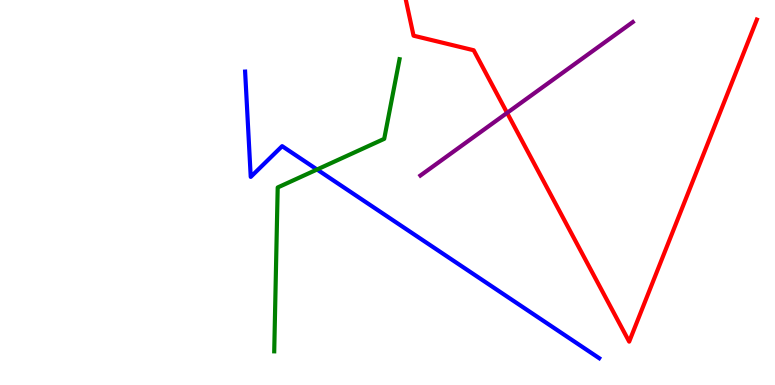[{'lines': ['blue', 'red'], 'intersections': []}, {'lines': ['green', 'red'], 'intersections': []}, {'lines': ['purple', 'red'], 'intersections': [{'x': 6.54, 'y': 7.07}]}, {'lines': ['blue', 'green'], 'intersections': [{'x': 4.09, 'y': 5.6}]}, {'lines': ['blue', 'purple'], 'intersections': []}, {'lines': ['green', 'purple'], 'intersections': []}]